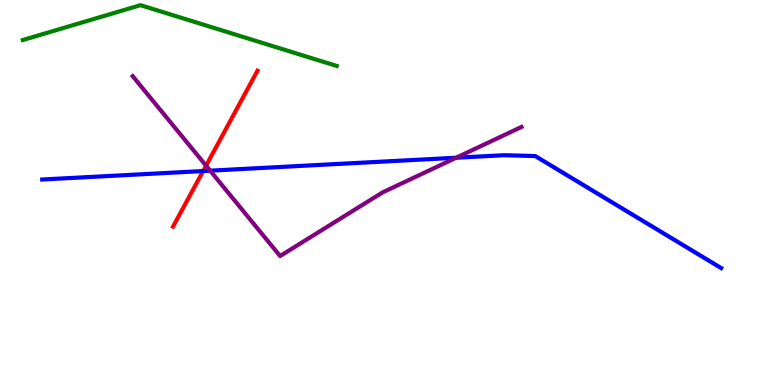[{'lines': ['blue', 'red'], 'intersections': [{'x': 2.62, 'y': 5.56}]}, {'lines': ['green', 'red'], 'intersections': []}, {'lines': ['purple', 'red'], 'intersections': [{'x': 2.66, 'y': 5.7}]}, {'lines': ['blue', 'green'], 'intersections': []}, {'lines': ['blue', 'purple'], 'intersections': [{'x': 2.71, 'y': 5.57}, {'x': 5.89, 'y': 5.9}]}, {'lines': ['green', 'purple'], 'intersections': []}]